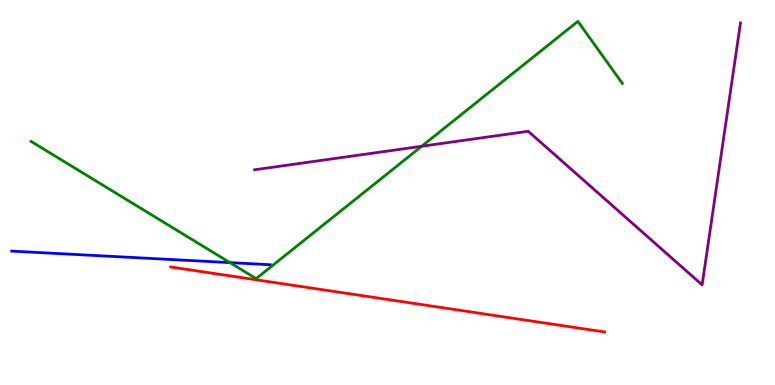[{'lines': ['blue', 'red'], 'intersections': []}, {'lines': ['green', 'red'], 'intersections': []}, {'lines': ['purple', 'red'], 'intersections': []}, {'lines': ['blue', 'green'], 'intersections': [{'x': 2.97, 'y': 3.18}]}, {'lines': ['blue', 'purple'], 'intersections': []}, {'lines': ['green', 'purple'], 'intersections': [{'x': 5.44, 'y': 6.2}]}]